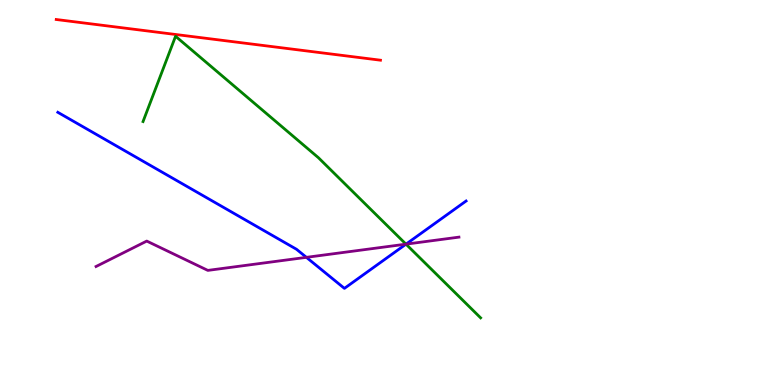[{'lines': ['blue', 'red'], 'intersections': []}, {'lines': ['green', 'red'], 'intersections': []}, {'lines': ['purple', 'red'], 'intersections': []}, {'lines': ['blue', 'green'], 'intersections': [{'x': 5.24, 'y': 3.66}]}, {'lines': ['blue', 'purple'], 'intersections': [{'x': 3.95, 'y': 3.32}, {'x': 5.24, 'y': 3.66}]}, {'lines': ['green', 'purple'], 'intersections': [{'x': 5.24, 'y': 3.66}]}]